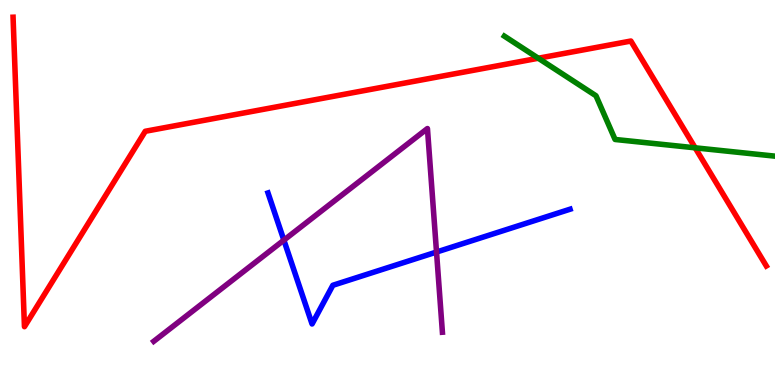[{'lines': ['blue', 'red'], 'intersections': []}, {'lines': ['green', 'red'], 'intersections': [{'x': 6.95, 'y': 8.49}, {'x': 8.97, 'y': 6.16}]}, {'lines': ['purple', 'red'], 'intersections': []}, {'lines': ['blue', 'green'], 'intersections': []}, {'lines': ['blue', 'purple'], 'intersections': [{'x': 3.66, 'y': 3.76}, {'x': 5.63, 'y': 3.45}]}, {'lines': ['green', 'purple'], 'intersections': []}]